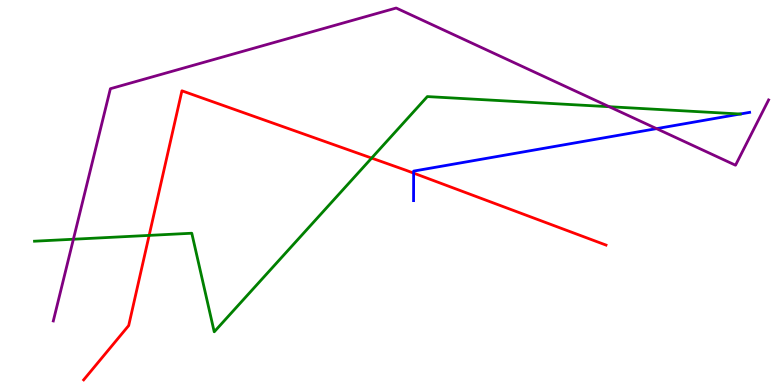[{'lines': ['blue', 'red'], 'intersections': [{'x': 5.34, 'y': 5.5}]}, {'lines': ['green', 'red'], 'intersections': [{'x': 1.92, 'y': 3.89}, {'x': 4.8, 'y': 5.89}]}, {'lines': ['purple', 'red'], 'intersections': []}, {'lines': ['blue', 'green'], 'intersections': [{'x': 9.55, 'y': 7.04}]}, {'lines': ['blue', 'purple'], 'intersections': [{'x': 8.47, 'y': 6.66}]}, {'lines': ['green', 'purple'], 'intersections': [{'x': 0.947, 'y': 3.79}, {'x': 7.86, 'y': 7.23}]}]